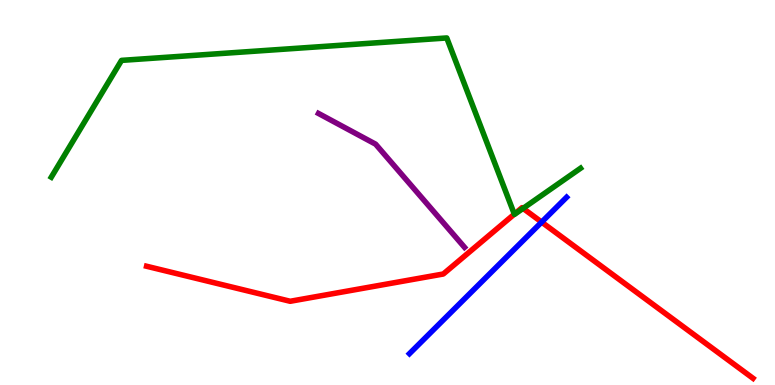[{'lines': ['blue', 'red'], 'intersections': [{'x': 6.99, 'y': 4.23}]}, {'lines': ['green', 'red'], 'intersections': [{'x': 6.64, 'y': 4.44}, {'x': 6.75, 'y': 4.59}]}, {'lines': ['purple', 'red'], 'intersections': []}, {'lines': ['blue', 'green'], 'intersections': []}, {'lines': ['blue', 'purple'], 'intersections': []}, {'lines': ['green', 'purple'], 'intersections': []}]